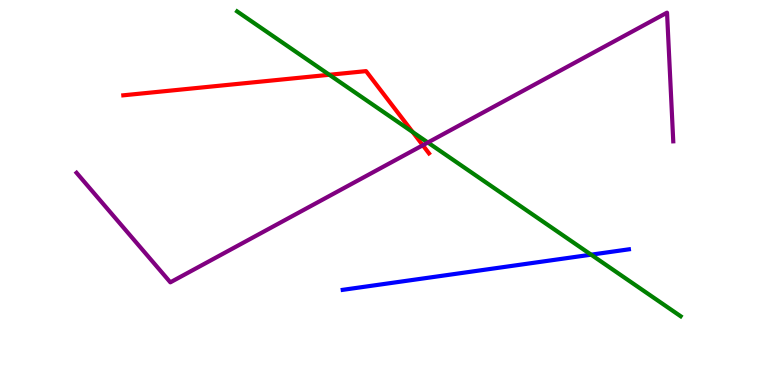[{'lines': ['blue', 'red'], 'intersections': []}, {'lines': ['green', 'red'], 'intersections': [{'x': 4.25, 'y': 8.06}, {'x': 5.33, 'y': 6.57}]}, {'lines': ['purple', 'red'], 'intersections': [{'x': 5.46, 'y': 6.23}]}, {'lines': ['blue', 'green'], 'intersections': [{'x': 7.63, 'y': 3.38}]}, {'lines': ['blue', 'purple'], 'intersections': []}, {'lines': ['green', 'purple'], 'intersections': [{'x': 5.52, 'y': 6.3}]}]